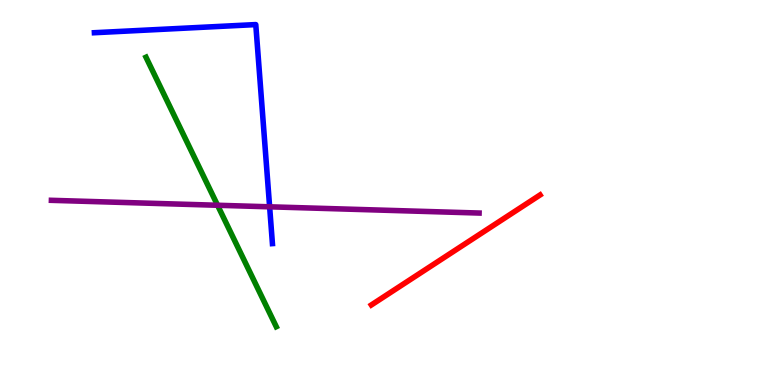[{'lines': ['blue', 'red'], 'intersections': []}, {'lines': ['green', 'red'], 'intersections': []}, {'lines': ['purple', 'red'], 'intersections': []}, {'lines': ['blue', 'green'], 'intersections': []}, {'lines': ['blue', 'purple'], 'intersections': [{'x': 3.48, 'y': 4.63}]}, {'lines': ['green', 'purple'], 'intersections': [{'x': 2.81, 'y': 4.67}]}]